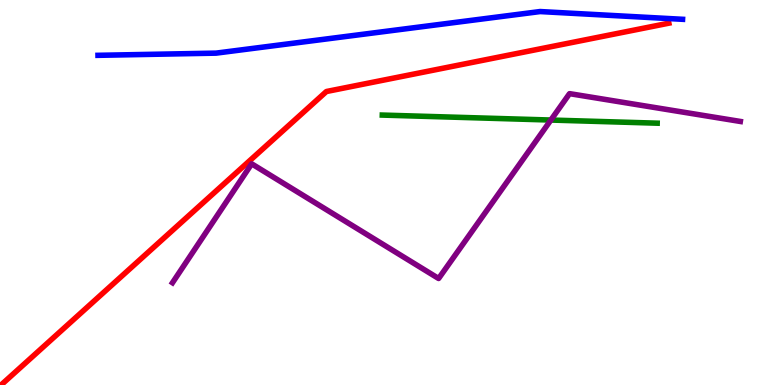[{'lines': ['blue', 'red'], 'intersections': []}, {'lines': ['green', 'red'], 'intersections': []}, {'lines': ['purple', 'red'], 'intersections': []}, {'lines': ['blue', 'green'], 'intersections': []}, {'lines': ['blue', 'purple'], 'intersections': []}, {'lines': ['green', 'purple'], 'intersections': [{'x': 7.11, 'y': 6.88}]}]